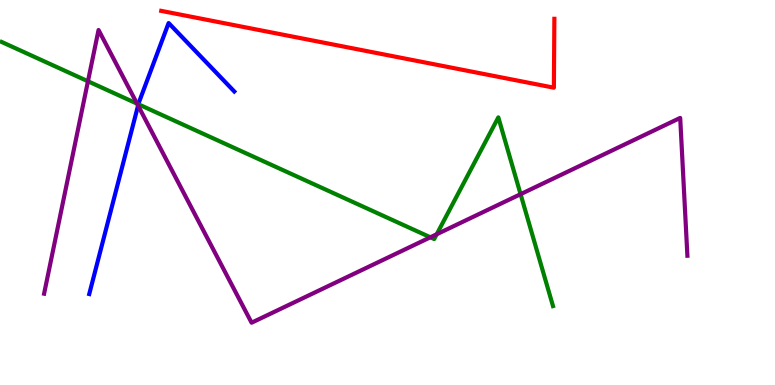[{'lines': ['blue', 'red'], 'intersections': []}, {'lines': ['green', 'red'], 'intersections': []}, {'lines': ['purple', 'red'], 'intersections': []}, {'lines': ['blue', 'green'], 'intersections': [{'x': 1.79, 'y': 7.29}]}, {'lines': ['blue', 'purple'], 'intersections': [{'x': 1.78, 'y': 7.26}]}, {'lines': ['green', 'purple'], 'intersections': [{'x': 1.13, 'y': 7.89}, {'x': 1.77, 'y': 7.31}, {'x': 5.55, 'y': 3.84}, {'x': 5.64, 'y': 3.92}, {'x': 6.72, 'y': 4.96}]}]